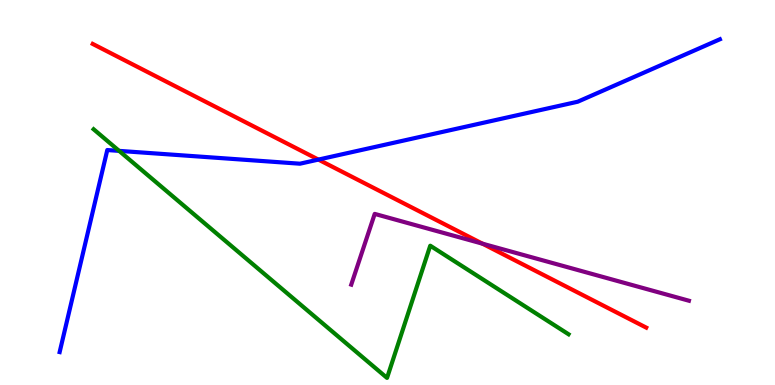[{'lines': ['blue', 'red'], 'intersections': [{'x': 4.11, 'y': 5.85}]}, {'lines': ['green', 'red'], 'intersections': []}, {'lines': ['purple', 'red'], 'intersections': [{'x': 6.23, 'y': 3.67}]}, {'lines': ['blue', 'green'], 'intersections': [{'x': 1.54, 'y': 6.08}]}, {'lines': ['blue', 'purple'], 'intersections': []}, {'lines': ['green', 'purple'], 'intersections': []}]